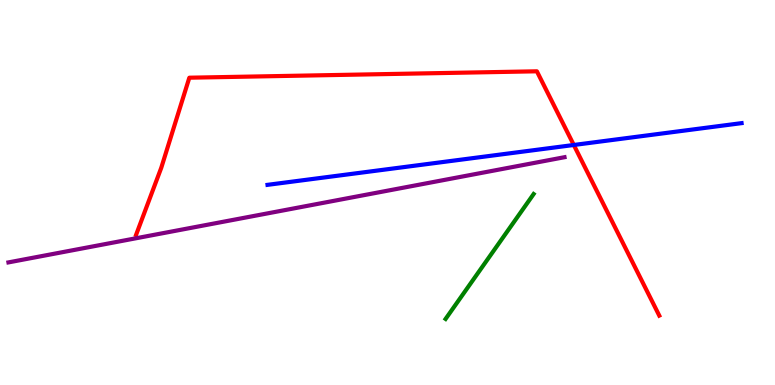[{'lines': ['blue', 'red'], 'intersections': [{'x': 7.4, 'y': 6.23}]}, {'lines': ['green', 'red'], 'intersections': []}, {'lines': ['purple', 'red'], 'intersections': []}, {'lines': ['blue', 'green'], 'intersections': []}, {'lines': ['blue', 'purple'], 'intersections': []}, {'lines': ['green', 'purple'], 'intersections': []}]